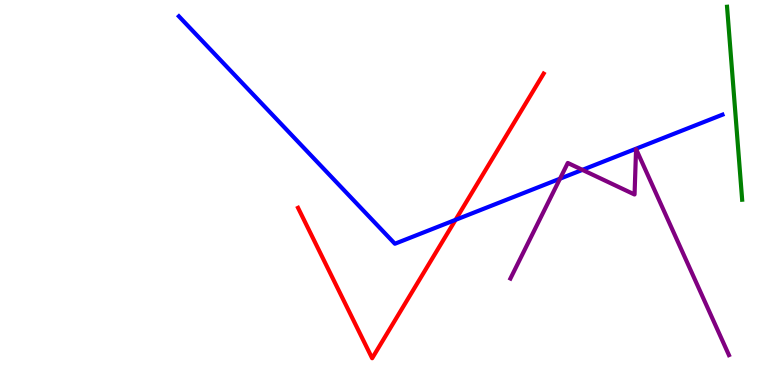[{'lines': ['blue', 'red'], 'intersections': [{'x': 5.88, 'y': 4.29}]}, {'lines': ['green', 'red'], 'intersections': []}, {'lines': ['purple', 'red'], 'intersections': []}, {'lines': ['blue', 'green'], 'intersections': []}, {'lines': ['blue', 'purple'], 'intersections': [{'x': 7.23, 'y': 5.36}, {'x': 7.51, 'y': 5.59}]}, {'lines': ['green', 'purple'], 'intersections': []}]